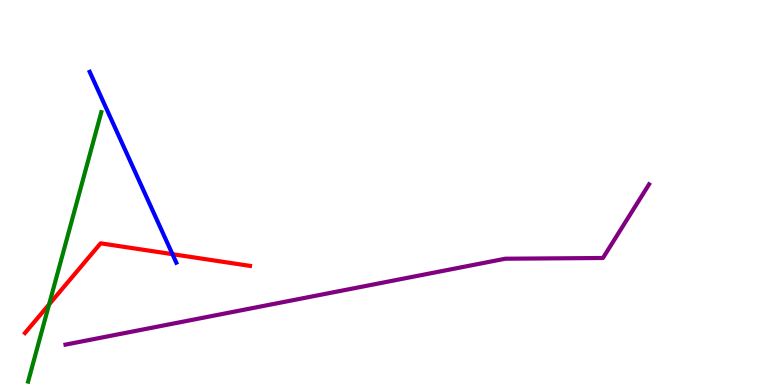[{'lines': ['blue', 'red'], 'intersections': [{'x': 2.23, 'y': 3.4}]}, {'lines': ['green', 'red'], 'intersections': [{'x': 0.633, 'y': 2.09}]}, {'lines': ['purple', 'red'], 'intersections': []}, {'lines': ['blue', 'green'], 'intersections': []}, {'lines': ['blue', 'purple'], 'intersections': []}, {'lines': ['green', 'purple'], 'intersections': []}]